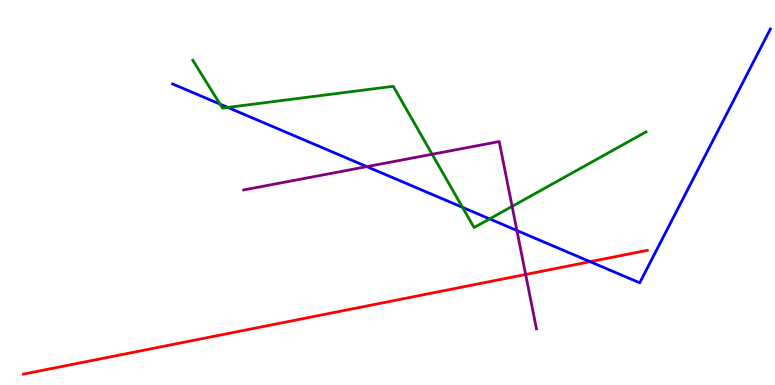[{'lines': ['blue', 'red'], 'intersections': [{'x': 7.61, 'y': 3.2}]}, {'lines': ['green', 'red'], 'intersections': []}, {'lines': ['purple', 'red'], 'intersections': [{'x': 6.78, 'y': 2.87}]}, {'lines': ['blue', 'green'], 'intersections': [{'x': 2.84, 'y': 7.3}, {'x': 2.94, 'y': 7.21}, {'x': 5.97, 'y': 4.61}, {'x': 6.32, 'y': 4.31}]}, {'lines': ['blue', 'purple'], 'intersections': [{'x': 4.73, 'y': 5.67}, {'x': 6.67, 'y': 4.01}]}, {'lines': ['green', 'purple'], 'intersections': [{'x': 5.58, 'y': 5.99}, {'x': 6.61, 'y': 4.64}]}]